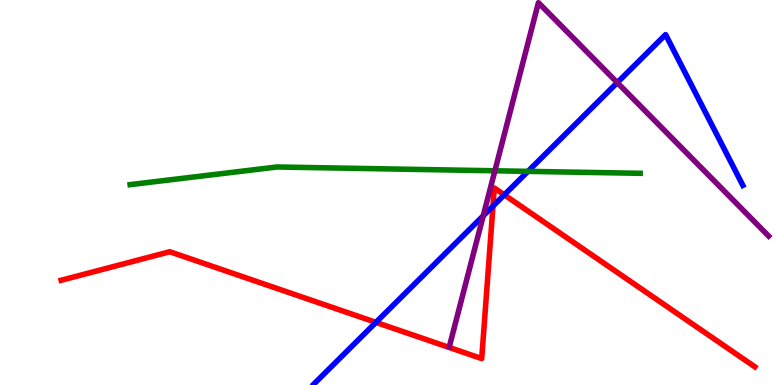[{'lines': ['blue', 'red'], 'intersections': [{'x': 4.85, 'y': 1.63}, {'x': 6.36, 'y': 4.65}, {'x': 6.51, 'y': 4.94}]}, {'lines': ['green', 'red'], 'intersections': []}, {'lines': ['purple', 'red'], 'intersections': []}, {'lines': ['blue', 'green'], 'intersections': [{'x': 6.81, 'y': 5.55}]}, {'lines': ['blue', 'purple'], 'intersections': [{'x': 6.24, 'y': 4.4}, {'x': 7.96, 'y': 7.85}]}, {'lines': ['green', 'purple'], 'intersections': [{'x': 6.39, 'y': 5.56}]}]